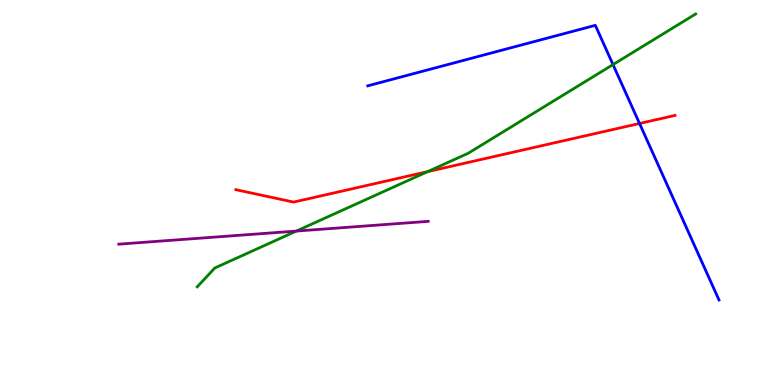[{'lines': ['blue', 'red'], 'intersections': [{'x': 8.25, 'y': 6.79}]}, {'lines': ['green', 'red'], 'intersections': [{'x': 5.52, 'y': 5.54}]}, {'lines': ['purple', 'red'], 'intersections': []}, {'lines': ['blue', 'green'], 'intersections': [{'x': 7.91, 'y': 8.32}]}, {'lines': ['blue', 'purple'], 'intersections': []}, {'lines': ['green', 'purple'], 'intersections': [{'x': 3.82, 'y': 4.0}]}]